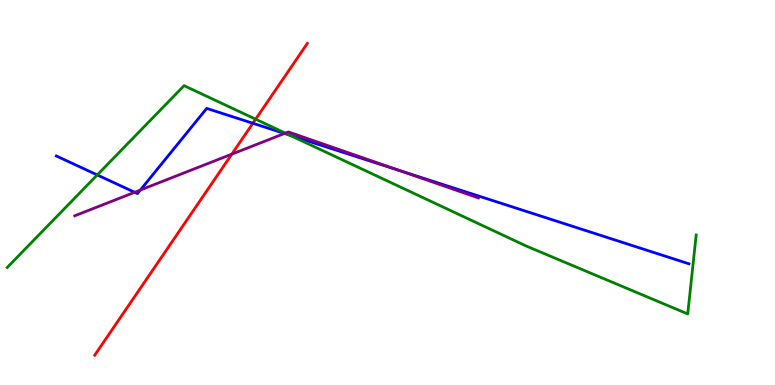[{'lines': ['blue', 'red'], 'intersections': [{'x': 3.26, 'y': 6.8}]}, {'lines': ['green', 'red'], 'intersections': [{'x': 3.3, 'y': 6.9}]}, {'lines': ['purple', 'red'], 'intersections': [{'x': 2.99, 'y': 6.0}]}, {'lines': ['blue', 'green'], 'intersections': [{'x': 1.25, 'y': 5.46}, {'x': 3.74, 'y': 6.49}]}, {'lines': ['blue', 'purple'], 'intersections': [{'x': 1.74, 'y': 5.01}, {'x': 1.81, 'y': 5.06}, {'x': 3.67, 'y': 6.53}, {'x': 5.16, 'y': 5.57}]}, {'lines': ['green', 'purple'], 'intersections': [{'x': 3.68, 'y': 6.54}]}]